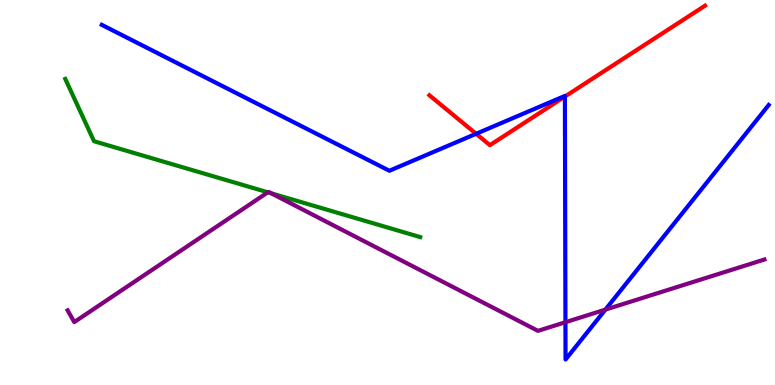[{'lines': ['blue', 'red'], 'intersections': [{'x': 6.14, 'y': 6.53}, {'x': 7.29, 'y': 7.49}]}, {'lines': ['green', 'red'], 'intersections': []}, {'lines': ['purple', 'red'], 'intersections': []}, {'lines': ['blue', 'green'], 'intersections': []}, {'lines': ['blue', 'purple'], 'intersections': [{'x': 7.3, 'y': 1.63}, {'x': 7.81, 'y': 1.96}]}, {'lines': ['green', 'purple'], 'intersections': [{'x': 3.46, 'y': 5.0}, {'x': 3.5, 'y': 4.98}]}]